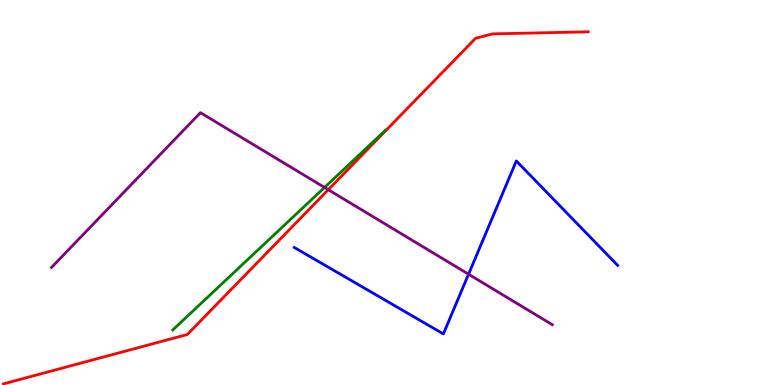[{'lines': ['blue', 'red'], 'intersections': []}, {'lines': ['green', 'red'], 'intersections': []}, {'lines': ['purple', 'red'], 'intersections': [{'x': 4.24, 'y': 5.07}]}, {'lines': ['blue', 'green'], 'intersections': []}, {'lines': ['blue', 'purple'], 'intersections': [{'x': 6.05, 'y': 2.88}]}, {'lines': ['green', 'purple'], 'intersections': [{'x': 4.19, 'y': 5.13}]}]